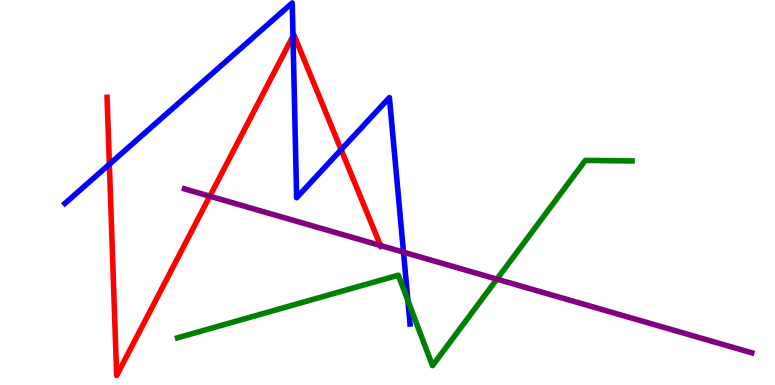[{'lines': ['blue', 'red'], 'intersections': [{'x': 1.41, 'y': 5.73}, {'x': 3.78, 'y': 9.06}, {'x': 4.4, 'y': 6.11}]}, {'lines': ['green', 'red'], 'intersections': []}, {'lines': ['purple', 'red'], 'intersections': [{'x': 2.71, 'y': 4.9}, {'x': 4.91, 'y': 3.62}]}, {'lines': ['blue', 'green'], 'intersections': [{'x': 5.26, 'y': 2.19}]}, {'lines': ['blue', 'purple'], 'intersections': [{'x': 5.21, 'y': 3.45}]}, {'lines': ['green', 'purple'], 'intersections': [{'x': 6.41, 'y': 2.75}]}]